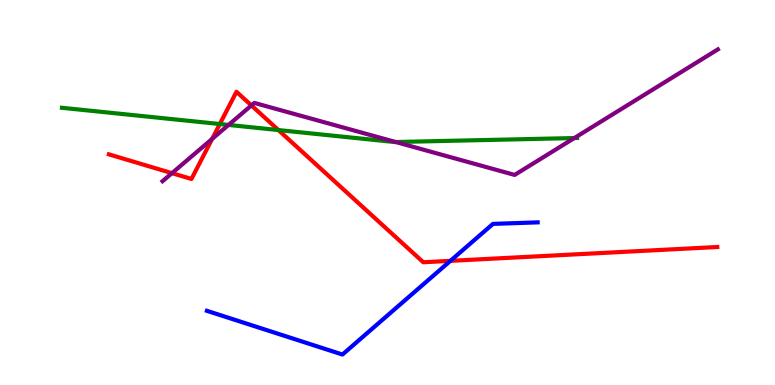[{'lines': ['blue', 'red'], 'intersections': [{'x': 5.81, 'y': 3.22}]}, {'lines': ['green', 'red'], 'intersections': [{'x': 2.84, 'y': 6.78}, {'x': 3.59, 'y': 6.62}]}, {'lines': ['purple', 'red'], 'intersections': [{'x': 2.22, 'y': 5.5}, {'x': 2.74, 'y': 6.39}, {'x': 3.24, 'y': 7.26}]}, {'lines': ['blue', 'green'], 'intersections': []}, {'lines': ['blue', 'purple'], 'intersections': []}, {'lines': ['green', 'purple'], 'intersections': [{'x': 2.95, 'y': 6.76}, {'x': 5.11, 'y': 6.31}, {'x': 7.41, 'y': 6.41}]}]